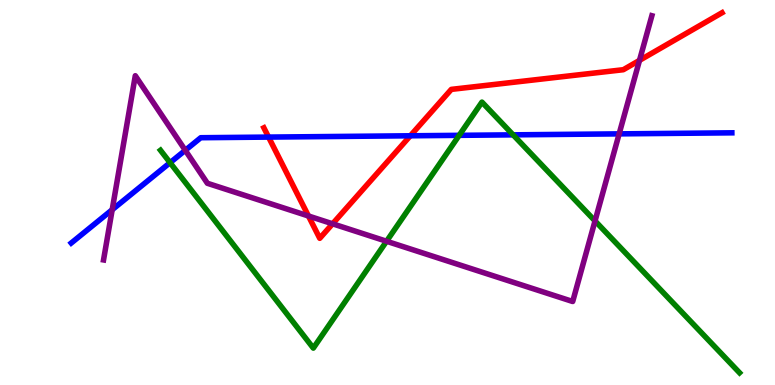[{'lines': ['blue', 'red'], 'intersections': [{'x': 3.47, 'y': 6.44}, {'x': 5.29, 'y': 6.47}]}, {'lines': ['green', 'red'], 'intersections': []}, {'lines': ['purple', 'red'], 'intersections': [{'x': 3.98, 'y': 4.39}, {'x': 4.29, 'y': 4.19}, {'x': 8.25, 'y': 8.43}]}, {'lines': ['blue', 'green'], 'intersections': [{'x': 2.19, 'y': 5.77}, {'x': 5.92, 'y': 6.48}, {'x': 6.62, 'y': 6.5}]}, {'lines': ['blue', 'purple'], 'intersections': [{'x': 1.45, 'y': 4.55}, {'x': 2.39, 'y': 6.1}, {'x': 7.99, 'y': 6.52}]}, {'lines': ['green', 'purple'], 'intersections': [{'x': 4.99, 'y': 3.73}, {'x': 7.68, 'y': 4.26}]}]